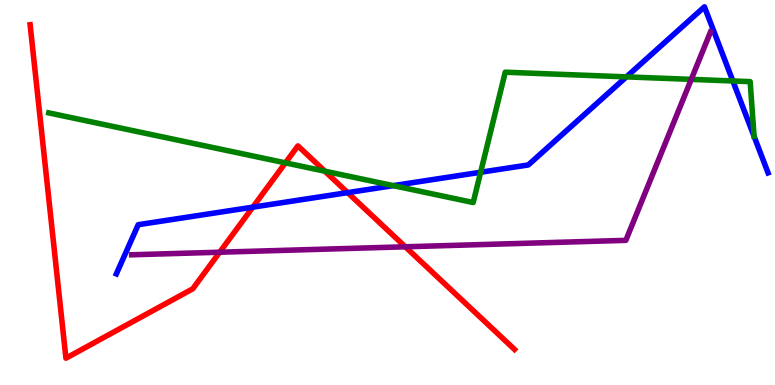[{'lines': ['blue', 'red'], 'intersections': [{'x': 3.26, 'y': 4.62}, {'x': 4.49, 'y': 5.0}]}, {'lines': ['green', 'red'], 'intersections': [{'x': 3.68, 'y': 5.77}, {'x': 4.19, 'y': 5.55}]}, {'lines': ['purple', 'red'], 'intersections': [{'x': 2.83, 'y': 3.45}, {'x': 5.23, 'y': 3.59}]}, {'lines': ['blue', 'green'], 'intersections': [{'x': 5.07, 'y': 5.18}, {'x': 6.2, 'y': 5.53}, {'x': 8.08, 'y': 8.0}, {'x': 9.46, 'y': 7.9}]}, {'lines': ['blue', 'purple'], 'intersections': []}, {'lines': ['green', 'purple'], 'intersections': [{'x': 8.92, 'y': 7.94}]}]